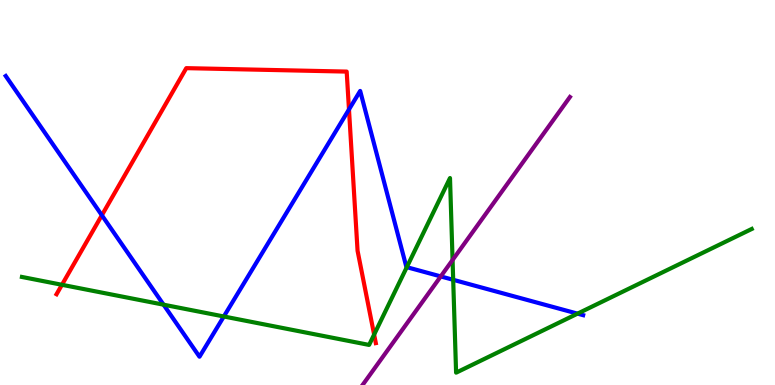[{'lines': ['blue', 'red'], 'intersections': [{'x': 1.31, 'y': 4.41}, {'x': 4.5, 'y': 7.16}]}, {'lines': ['green', 'red'], 'intersections': [{'x': 0.799, 'y': 2.6}, {'x': 4.83, 'y': 1.31}]}, {'lines': ['purple', 'red'], 'intersections': []}, {'lines': ['blue', 'green'], 'intersections': [{'x': 2.11, 'y': 2.09}, {'x': 2.89, 'y': 1.78}, {'x': 5.25, 'y': 3.06}, {'x': 5.85, 'y': 2.73}, {'x': 7.45, 'y': 1.85}]}, {'lines': ['blue', 'purple'], 'intersections': [{'x': 5.69, 'y': 2.82}]}, {'lines': ['green', 'purple'], 'intersections': [{'x': 5.84, 'y': 3.25}]}]